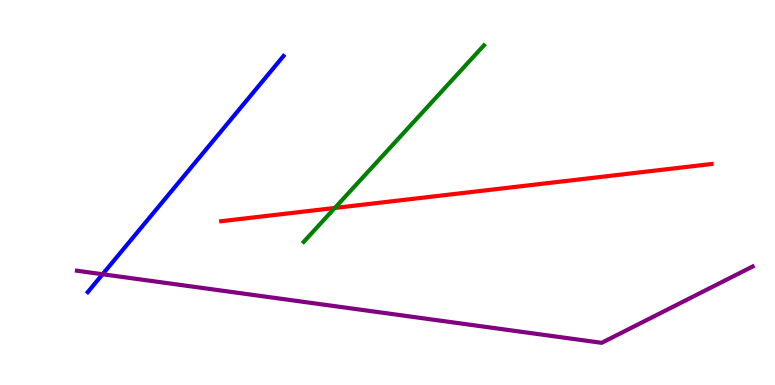[{'lines': ['blue', 'red'], 'intersections': []}, {'lines': ['green', 'red'], 'intersections': [{'x': 4.32, 'y': 4.6}]}, {'lines': ['purple', 'red'], 'intersections': []}, {'lines': ['blue', 'green'], 'intersections': []}, {'lines': ['blue', 'purple'], 'intersections': [{'x': 1.32, 'y': 2.88}]}, {'lines': ['green', 'purple'], 'intersections': []}]